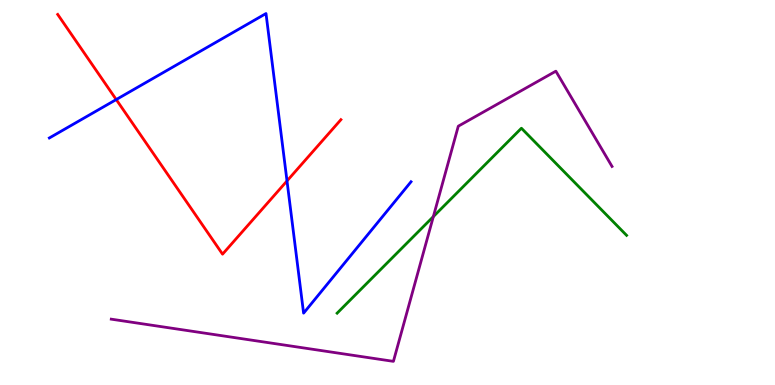[{'lines': ['blue', 'red'], 'intersections': [{'x': 1.5, 'y': 7.41}, {'x': 3.7, 'y': 5.3}]}, {'lines': ['green', 'red'], 'intersections': []}, {'lines': ['purple', 'red'], 'intersections': []}, {'lines': ['blue', 'green'], 'intersections': []}, {'lines': ['blue', 'purple'], 'intersections': []}, {'lines': ['green', 'purple'], 'intersections': [{'x': 5.59, 'y': 4.37}]}]